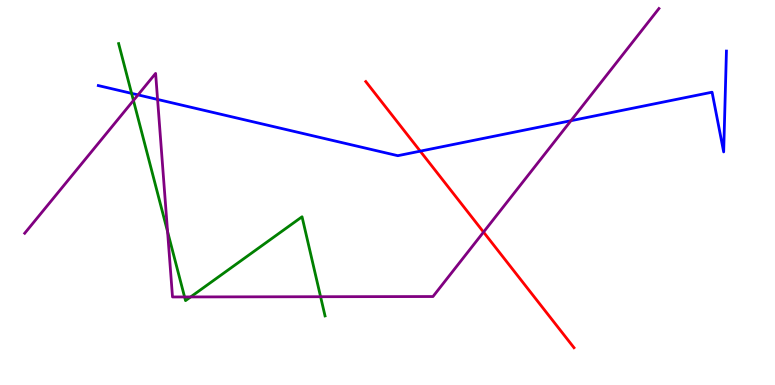[{'lines': ['blue', 'red'], 'intersections': [{'x': 5.42, 'y': 6.07}]}, {'lines': ['green', 'red'], 'intersections': []}, {'lines': ['purple', 'red'], 'intersections': [{'x': 6.24, 'y': 3.97}]}, {'lines': ['blue', 'green'], 'intersections': [{'x': 1.7, 'y': 7.57}]}, {'lines': ['blue', 'purple'], 'intersections': [{'x': 1.78, 'y': 7.54}, {'x': 2.03, 'y': 7.42}, {'x': 7.37, 'y': 6.86}]}, {'lines': ['green', 'purple'], 'intersections': [{'x': 1.72, 'y': 7.39}, {'x': 2.16, 'y': 3.98}, {'x': 2.38, 'y': 2.29}, {'x': 2.46, 'y': 2.29}, {'x': 4.14, 'y': 2.29}]}]